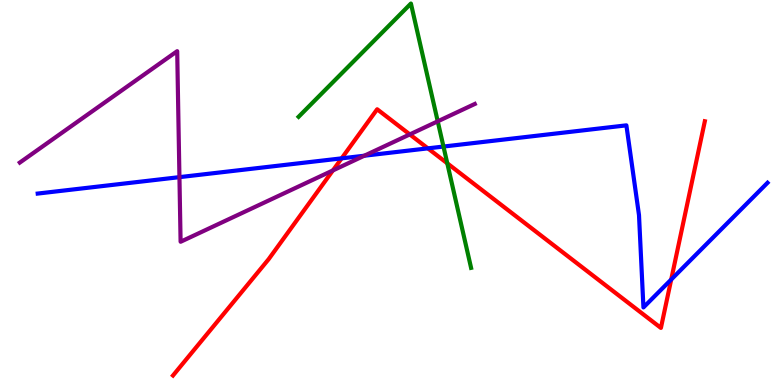[{'lines': ['blue', 'red'], 'intersections': [{'x': 4.41, 'y': 5.89}, {'x': 5.52, 'y': 6.15}, {'x': 8.66, 'y': 2.74}]}, {'lines': ['green', 'red'], 'intersections': [{'x': 5.77, 'y': 5.76}]}, {'lines': ['purple', 'red'], 'intersections': [{'x': 4.3, 'y': 5.57}, {'x': 5.29, 'y': 6.51}]}, {'lines': ['blue', 'green'], 'intersections': [{'x': 5.72, 'y': 6.19}]}, {'lines': ['blue', 'purple'], 'intersections': [{'x': 2.32, 'y': 5.4}, {'x': 4.7, 'y': 5.96}]}, {'lines': ['green', 'purple'], 'intersections': [{'x': 5.65, 'y': 6.85}]}]